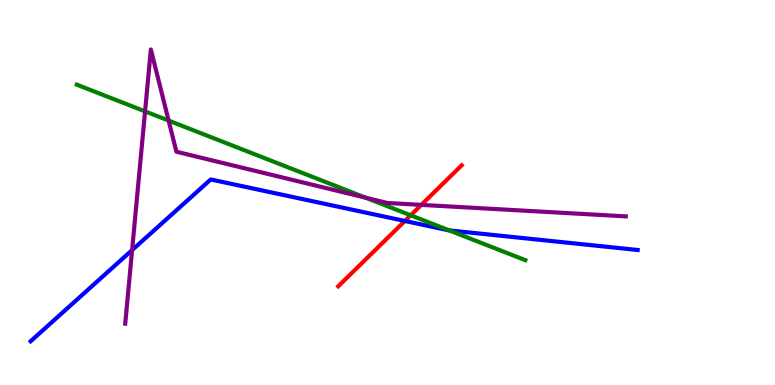[{'lines': ['blue', 'red'], 'intersections': [{'x': 5.22, 'y': 4.26}]}, {'lines': ['green', 'red'], 'intersections': [{'x': 5.3, 'y': 4.41}]}, {'lines': ['purple', 'red'], 'intersections': [{'x': 5.44, 'y': 4.68}]}, {'lines': ['blue', 'green'], 'intersections': [{'x': 5.8, 'y': 4.02}]}, {'lines': ['blue', 'purple'], 'intersections': [{'x': 1.7, 'y': 3.5}]}, {'lines': ['green', 'purple'], 'intersections': [{'x': 1.87, 'y': 7.11}, {'x': 2.18, 'y': 6.87}, {'x': 4.72, 'y': 4.86}]}]